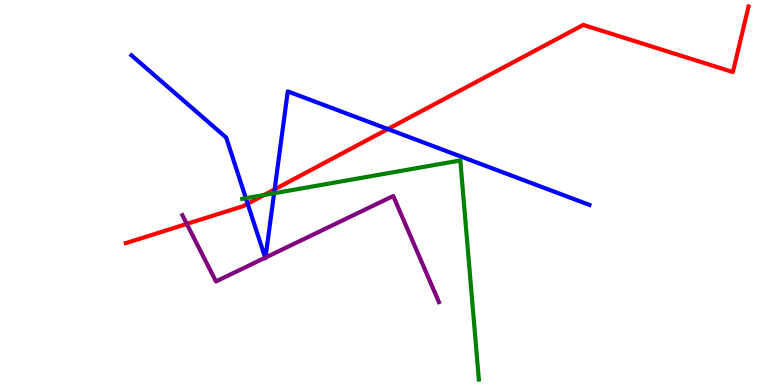[{'lines': ['blue', 'red'], 'intersections': [{'x': 3.2, 'y': 4.71}, {'x': 3.54, 'y': 5.08}, {'x': 5.0, 'y': 6.65}]}, {'lines': ['green', 'red'], 'intersections': [{'x': 3.41, 'y': 4.93}]}, {'lines': ['purple', 'red'], 'intersections': [{'x': 2.41, 'y': 4.18}]}, {'lines': ['blue', 'green'], 'intersections': [{'x': 3.17, 'y': 4.85}, {'x': 3.54, 'y': 4.98}]}, {'lines': ['blue', 'purple'], 'intersections': [{'x': 3.42, 'y': 3.31}, {'x': 3.43, 'y': 3.31}]}, {'lines': ['green', 'purple'], 'intersections': []}]